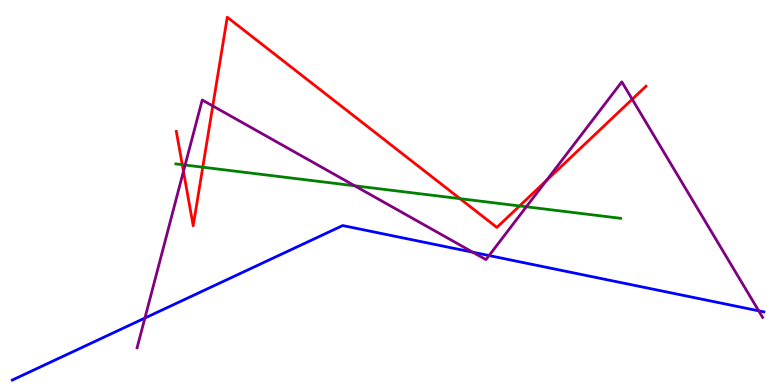[{'lines': ['blue', 'red'], 'intersections': []}, {'lines': ['green', 'red'], 'intersections': [{'x': 2.35, 'y': 5.72}, {'x': 2.62, 'y': 5.66}, {'x': 5.94, 'y': 4.84}, {'x': 6.7, 'y': 4.65}]}, {'lines': ['purple', 'red'], 'intersections': [{'x': 2.37, 'y': 5.55}, {'x': 2.75, 'y': 7.25}, {'x': 7.05, 'y': 5.31}, {'x': 8.16, 'y': 7.42}]}, {'lines': ['blue', 'green'], 'intersections': []}, {'lines': ['blue', 'purple'], 'intersections': [{'x': 1.87, 'y': 1.74}, {'x': 6.1, 'y': 3.45}, {'x': 6.31, 'y': 3.36}, {'x': 9.79, 'y': 1.93}]}, {'lines': ['green', 'purple'], 'intersections': [{'x': 2.39, 'y': 5.71}, {'x': 4.58, 'y': 5.17}, {'x': 6.79, 'y': 4.63}]}]